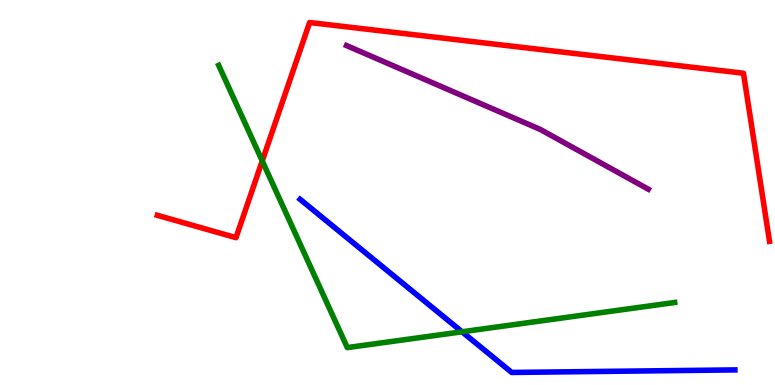[{'lines': ['blue', 'red'], 'intersections': []}, {'lines': ['green', 'red'], 'intersections': [{'x': 3.38, 'y': 5.82}]}, {'lines': ['purple', 'red'], 'intersections': []}, {'lines': ['blue', 'green'], 'intersections': [{'x': 5.96, 'y': 1.38}]}, {'lines': ['blue', 'purple'], 'intersections': []}, {'lines': ['green', 'purple'], 'intersections': []}]